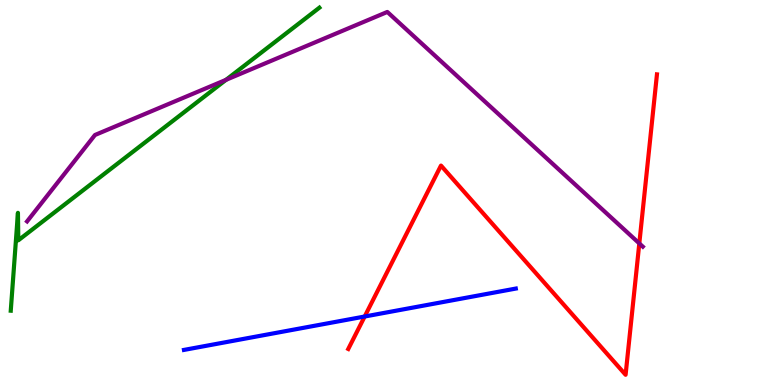[{'lines': ['blue', 'red'], 'intersections': [{'x': 4.71, 'y': 1.78}]}, {'lines': ['green', 'red'], 'intersections': []}, {'lines': ['purple', 'red'], 'intersections': [{'x': 8.25, 'y': 3.68}]}, {'lines': ['blue', 'green'], 'intersections': []}, {'lines': ['blue', 'purple'], 'intersections': []}, {'lines': ['green', 'purple'], 'intersections': [{'x': 2.92, 'y': 7.93}]}]